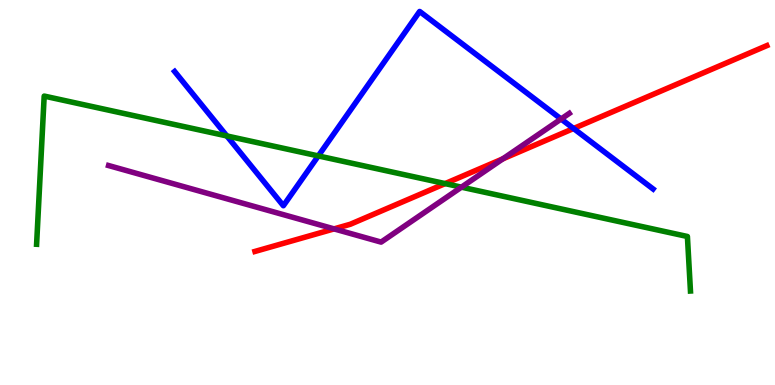[{'lines': ['blue', 'red'], 'intersections': [{'x': 7.4, 'y': 6.66}]}, {'lines': ['green', 'red'], 'intersections': [{'x': 5.74, 'y': 5.23}]}, {'lines': ['purple', 'red'], 'intersections': [{'x': 4.31, 'y': 4.05}, {'x': 6.49, 'y': 5.87}]}, {'lines': ['blue', 'green'], 'intersections': [{'x': 2.93, 'y': 6.47}, {'x': 4.11, 'y': 5.95}]}, {'lines': ['blue', 'purple'], 'intersections': [{'x': 7.24, 'y': 6.91}]}, {'lines': ['green', 'purple'], 'intersections': [{'x': 5.95, 'y': 5.14}]}]